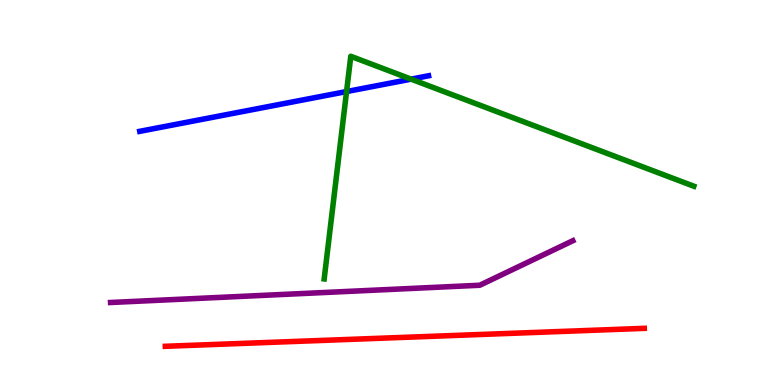[{'lines': ['blue', 'red'], 'intersections': []}, {'lines': ['green', 'red'], 'intersections': []}, {'lines': ['purple', 'red'], 'intersections': []}, {'lines': ['blue', 'green'], 'intersections': [{'x': 4.47, 'y': 7.62}, {'x': 5.3, 'y': 7.94}]}, {'lines': ['blue', 'purple'], 'intersections': []}, {'lines': ['green', 'purple'], 'intersections': []}]